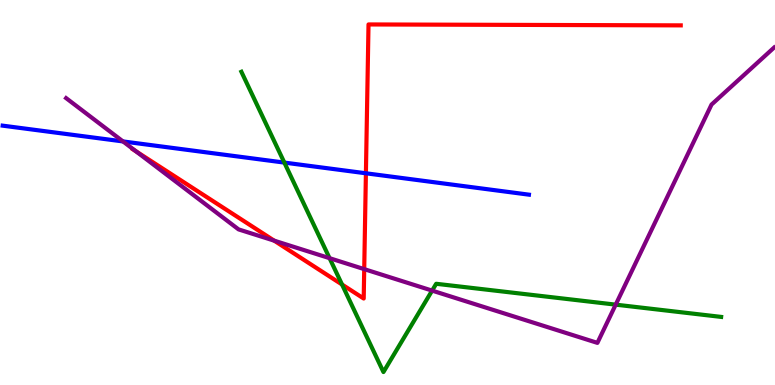[{'lines': ['blue', 'red'], 'intersections': [{'x': 4.72, 'y': 5.5}]}, {'lines': ['green', 'red'], 'intersections': [{'x': 4.41, 'y': 2.61}]}, {'lines': ['purple', 'red'], 'intersections': [{'x': 1.76, 'y': 6.07}, {'x': 3.54, 'y': 3.75}, {'x': 4.7, 'y': 3.01}]}, {'lines': ['blue', 'green'], 'intersections': [{'x': 3.67, 'y': 5.78}]}, {'lines': ['blue', 'purple'], 'intersections': [{'x': 1.59, 'y': 6.33}]}, {'lines': ['green', 'purple'], 'intersections': [{'x': 4.25, 'y': 3.29}, {'x': 5.58, 'y': 2.45}, {'x': 7.94, 'y': 2.09}]}]